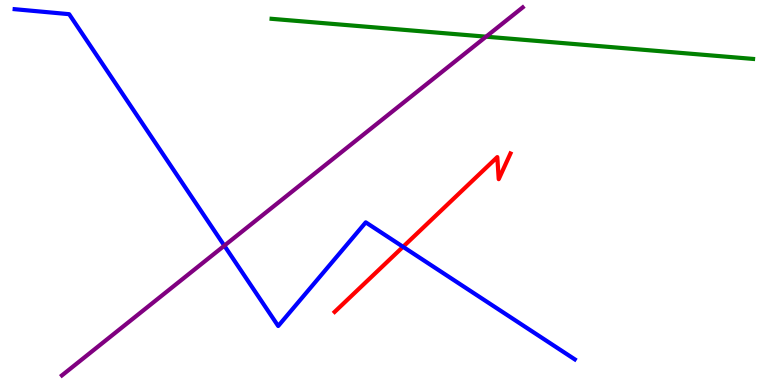[{'lines': ['blue', 'red'], 'intersections': [{'x': 5.2, 'y': 3.59}]}, {'lines': ['green', 'red'], 'intersections': []}, {'lines': ['purple', 'red'], 'intersections': []}, {'lines': ['blue', 'green'], 'intersections': []}, {'lines': ['blue', 'purple'], 'intersections': [{'x': 2.89, 'y': 3.62}]}, {'lines': ['green', 'purple'], 'intersections': [{'x': 6.27, 'y': 9.05}]}]